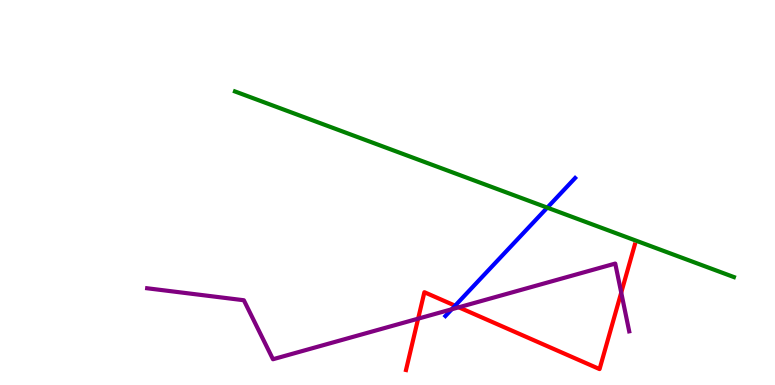[{'lines': ['blue', 'red'], 'intersections': [{'x': 5.87, 'y': 2.06}]}, {'lines': ['green', 'red'], 'intersections': []}, {'lines': ['purple', 'red'], 'intersections': [{'x': 5.4, 'y': 1.72}, {'x': 5.92, 'y': 2.02}, {'x': 8.02, 'y': 2.4}]}, {'lines': ['blue', 'green'], 'intersections': [{'x': 7.06, 'y': 4.61}]}, {'lines': ['blue', 'purple'], 'intersections': [{'x': 5.83, 'y': 1.97}]}, {'lines': ['green', 'purple'], 'intersections': []}]